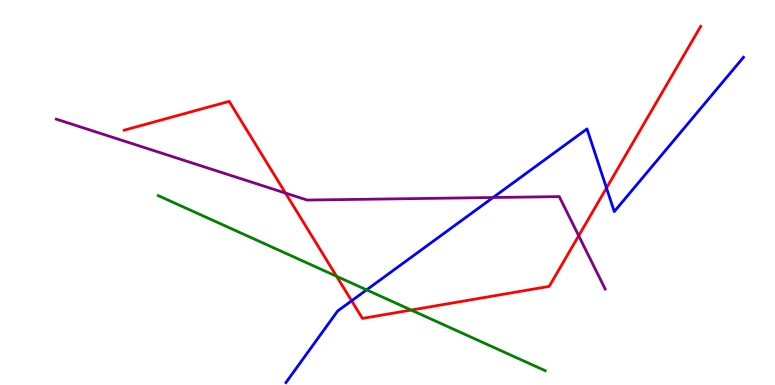[{'lines': ['blue', 'red'], 'intersections': [{'x': 4.54, 'y': 2.19}, {'x': 7.83, 'y': 5.12}]}, {'lines': ['green', 'red'], 'intersections': [{'x': 4.34, 'y': 2.82}, {'x': 5.31, 'y': 1.95}]}, {'lines': ['purple', 'red'], 'intersections': [{'x': 3.68, 'y': 4.99}, {'x': 7.47, 'y': 3.88}]}, {'lines': ['blue', 'green'], 'intersections': [{'x': 4.73, 'y': 2.47}]}, {'lines': ['blue', 'purple'], 'intersections': [{'x': 6.36, 'y': 4.87}]}, {'lines': ['green', 'purple'], 'intersections': []}]